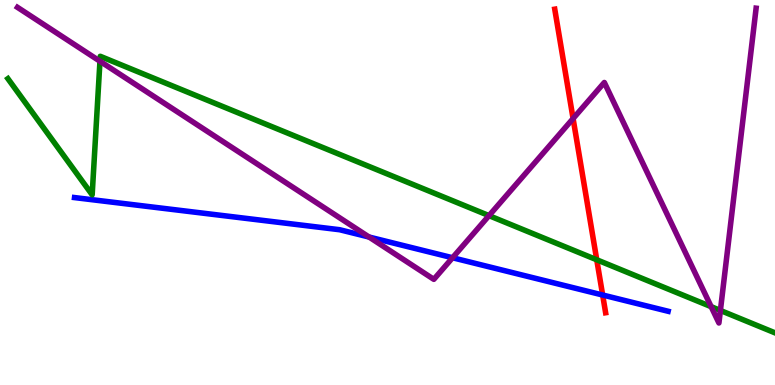[{'lines': ['blue', 'red'], 'intersections': [{'x': 7.78, 'y': 2.34}]}, {'lines': ['green', 'red'], 'intersections': [{'x': 7.7, 'y': 3.25}]}, {'lines': ['purple', 'red'], 'intersections': [{'x': 7.39, 'y': 6.92}]}, {'lines': ['blue', 'green'], 'intersections': []}, {'lines': ['blue', 'purple'], 'intersections': [{'x': 4.76, 'y': 3.84}, {'x': 5.84, 'y': 3.31}]}, {'lines': ['green', 'purple'], 'intersections': [{'x': 1.29, 'y': 8.41}, {'x': 6.31, 'y': 4.4}, {'x': 9.18, 'y': 2.03}, {'x': 9.3, 'y': 1.94}]}]